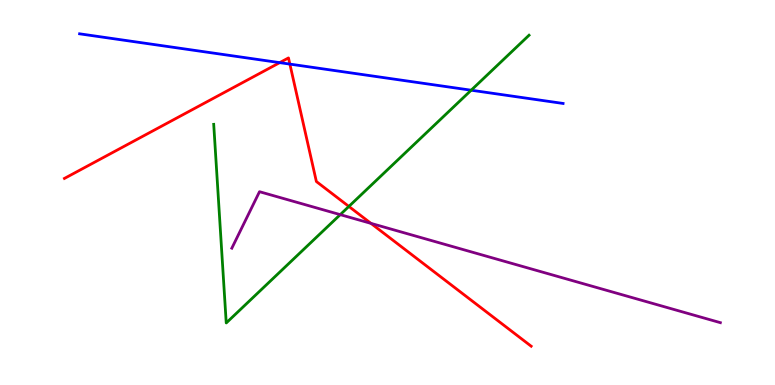[{'lines': ['blue', 'red'], 'intersections': [{'x': 3.61, 'y': 8.37}, {'x': 3.74, 'y': 8.34}]}, {'lines': ['green', 'red'], 'intersections': [{'x': 4.5, 'y': 4.64}]}, {'lines': ['purple', 'red'], 'intersections': [{'x': 4.79, 'y': 4.2}]}, {'lines': ['blue', 'green'], 'intersections': [{'x': 6.08, 'y': 7.66}]}, {'lines': ['blue', 'purple'], 'intersections': []}, {'lines': ['green', 'purple'], 'intersections': [{'x': 4.39, 'y': 4.42}]}]